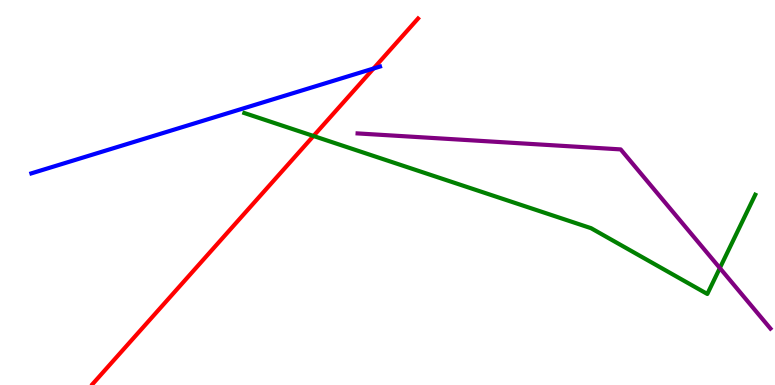[{'lines': ['blue', 'red'], 'intersections': [{'x': 4.82, 'y': 8.22}]}, {'lines': ['green', 'red'], 'intersections': [{'x': 4.04, 'y': 6.47}]}, {'lines': ['purple', 'red'], 'intersections': []}, {'lines': ['blue', 'green'], 'intersections': []}, {'lines': ['blue', 'purple'], 'intersections': []}, {'lines': ['green', 'purple'], 'intersections': [{'x': 9.29, 'y': 3.04}]}]